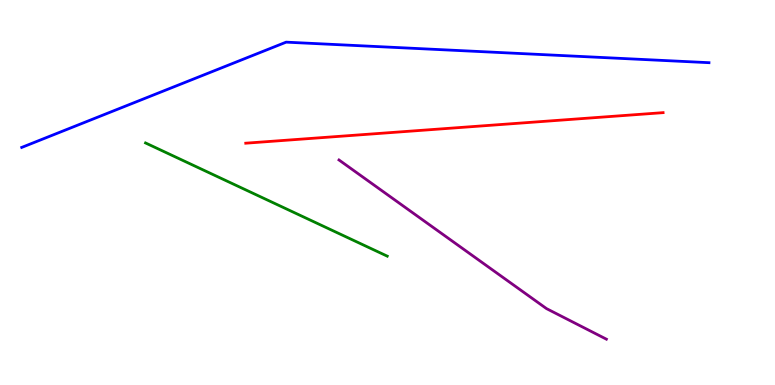[{'lines': ['blue', 'red'], 'intersections': []}, {'lines': ['green', 'red'], 'intersections': []}, {'lines': ['purple', 'red'], 'intersections': []}, {'lines': ['blue', 'green'], 'intersections': []}, {'lines': ['blue', 'purple'], 'intersections': []}, {'lines': ['green', 'purple'], 'intersections': []}]